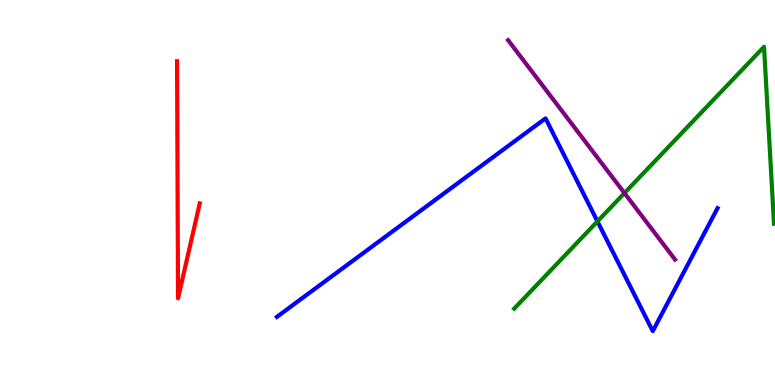[{'lines': ['blue', 'red'], 'intersections': []}, {'lines': ['green', 'red'], 'intersections': []}, {'lines': ['purple', 'red'], 'intersections': []}, {'lines': ['blue', 'green'], 'intersections': [{'x': 7.71, 'y': 4.25}]}, {'lines': ['blue', 'purple'], 'intersections': []}, {'lines': ['green', 'purple'], 'intersections': [{'x': 8.06, 'y': 4.98}]}]